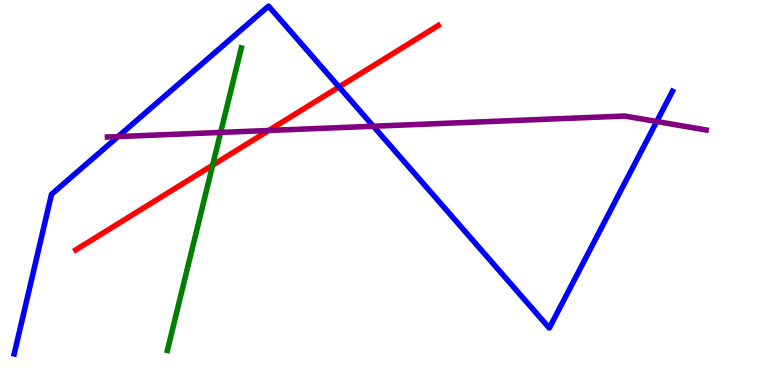[{'lines': ['blue', 'red'], 'intersections': [{'x': 4.37, 'y': 7.74}]}, {'lines': ['green', 'red'], 'intersections': [{'x': 2.74, 'y': 5.71}]}, {'lines': ['purple', 'red'], 'intersections': [{'x': 3.47, 'y': 6.61}]}, {'lines': ['blue', 'green'], 'intersections': []}, {'lines': ['blue', 'purple'], 'intersections': [{'x': 1.52, 'y': 6.45}, {'x': 4.82, 'y': 6.72}, {'x': 8.47, 'y': 6.84}]}, {'lines': ['green', 'purple'], 'intersections': [{'x': 2.85, 'y': 6.56}]}]